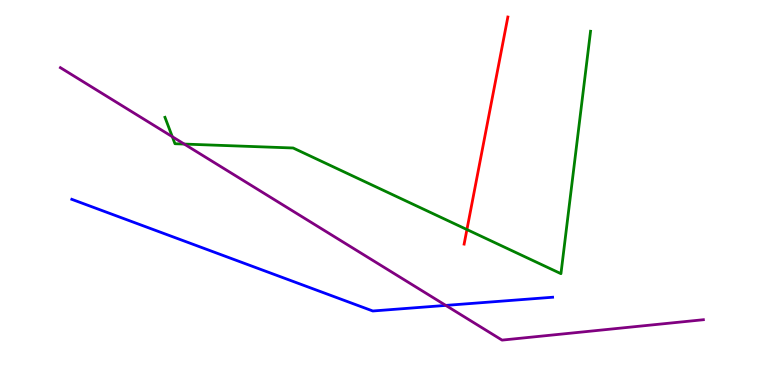[{'lines': ['blue', 'red'], 'intersections': []}, {'lines': ['green', 'red'], 'intersections': [{'x': 6.02, 'y': 4.04}]}, {'lines': ['purple', 'red'], 'intersections': []}, {'lines': ['blue', 'green'], 'intersections': []}, {'lines': ['blue', 'purple'], 'intersections': [{'x': 5.75, 'y': 2.07}]}, {'lines': ['green', 'purple'], 'intersections': [{'x': 2.22, 'y': 6.45}, {'x': 2.38, 'y': 6.26}]}]